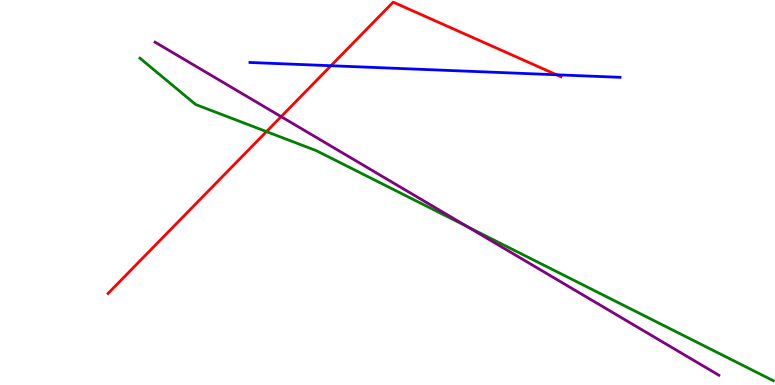[{'lines': ['blue', 'red'], 'intersections': [{'x': 4.27, 'y': 8.29}, {'x': 7.18, 'y': 8.06}]}, {'lines': ['green', 'red'], 'intersections': [{'x': 3.44, 'y': 6.58}]}, {'lines': ['purple', 'red'], 'intersections': [{'x': 3.63, 'y': 6.97}]}, {'lines': ['blue', 'green'], 'intersections': []}, {'lines': ['blue', 'purple'], 'intersections': []}, {'lines': ['green', 'purple'], 'intersections': [{'x': 6.04, 'y': 4.11}]}]